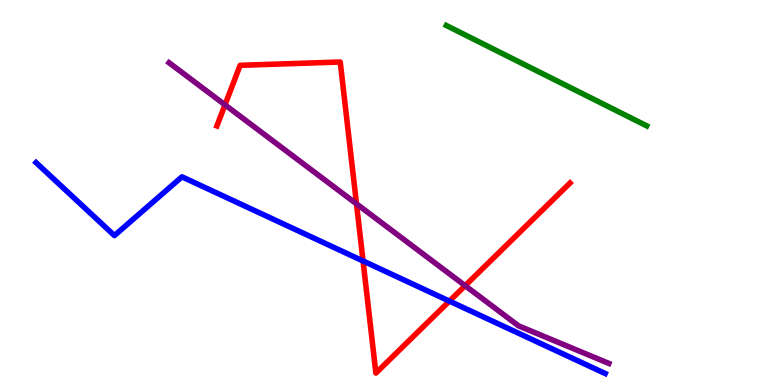[{'lines': ['blue', 'red'], 'intersections': [{'x': 4.68, 'y': 3.22}, {'x': 5.8, 'y': 2.18}]}, {'lines': ['green', 'red'], 'intersections': []}, {'lines': ['purple', 'red'], 'intersections': [{'x': 2.9, 'y': 7.28}, {'x': 4.6, 'y': 4.71}, {'x': 6.0, 'y': 2.58}]}, {'lines': ['blue', 'green'], 'intersections': []}, {'lines': ['blue', 'purple'], 'intersections': []}, {'lines': ['green', 'purple'], 'intersections': []}]